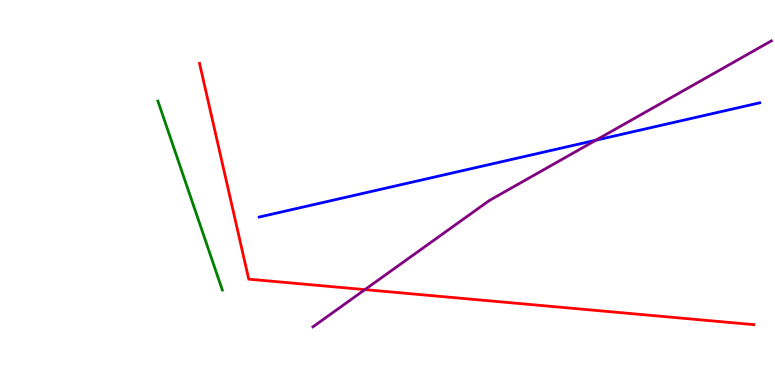[{'lines': ['blue', 'red'], 'intersections': []}, {'lines': ['green', 'red'], 'intersections': []}, {'lines': ['purple', 'red'], 'intersections': [{'x': 4.71, 'y': 2.48}]}, {'lines': ['blue', 'green'], 'intersections': []}, {'lines': ['blue', 'purple'], 'intersections': [{'x': 7.69, 'y': 6.36}]}, {'lines': ['green', 'purple'], 'intersections': []}]